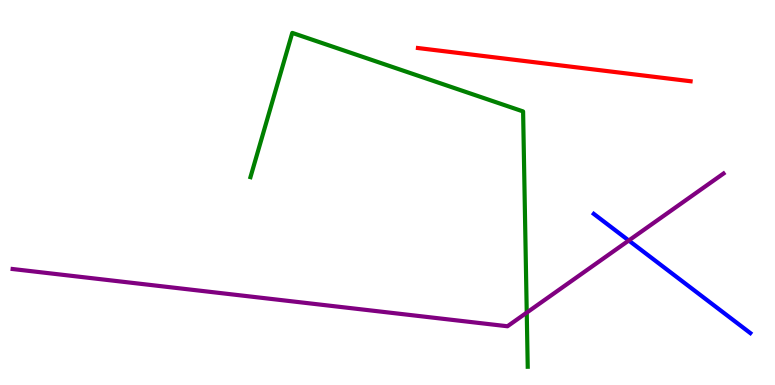[{'lines': ['blue', 'red'], 'intersections': []}, {'lines': ['green', 'red'], 'intersections': []}, {'lines': ['purple', 'red'], 'intersections': []}, {'lines': ['blue', 'green'], 'intersections': []}, {'lines': ['blue', 'purple'], 'intersections': [{'x': 8.11, 'y': 3.75}]}, {'lines': ['green', 'purple'], 'intersections': [{'x': 6.8, 'y': 1.88}]}]